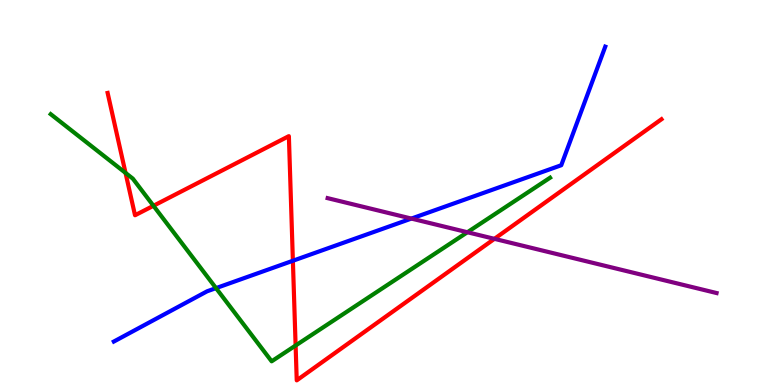[{'lines': ['blue', 'red'], 'intersections': [{'x': 3.78, 'y': 3.23}]}, {'lines': ['green', 'red'], 'intersections': [{'x': 1.62, 'y': 5.51}, {'x': 1.98, 'y': 4.66}, {'x': 3.81, 'y': 1.03}]}, {'lines': ['purple', 'red'], 'intersections': [{'x': 6.38, 'y': 3.8}]}, {'lines': ['blue', 'green'], 'intersections': [{'x': 2.79, 'y': 2.52}]}, {'lines': ['blue', 'purple'], 'intersections': [{'x': 5.31, 'y': 4.32}]}, {'lines': ['green', 'purple'], 'intersections': [{'x': 6.03, 'y': 3.97}]}]